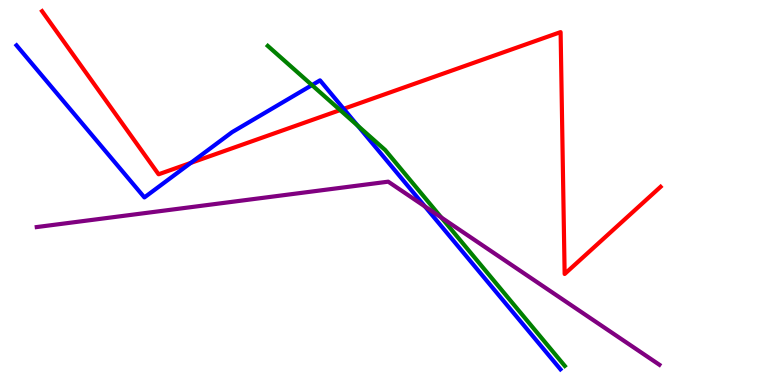[{'lines': ['blue', 'red'], 'intersections': [{'x': 2.46, 'y': 5.77}, {'x': 4.43, 'y': 7.17}]}, {'lines': ['green', 'red'], 'intersections': [{'x': 4.39, 'y': 7.14}]}, {'lines': ['purple', 'red'], 'intersections': []}, {'lines': ['blue', 'green'], 'intersections': [{'x': 4.03, 'y': 7.79}, {'x': 4.62, 'y': 6.74}]}, {'lines': ['blue', 'purple'], 'intersections': [{'x': 5.48, 'y': 4.64}]}, {'lines': ['green', 'purple'], 'intersections': [{'x': 5.69, 'y': 4.35}]}]